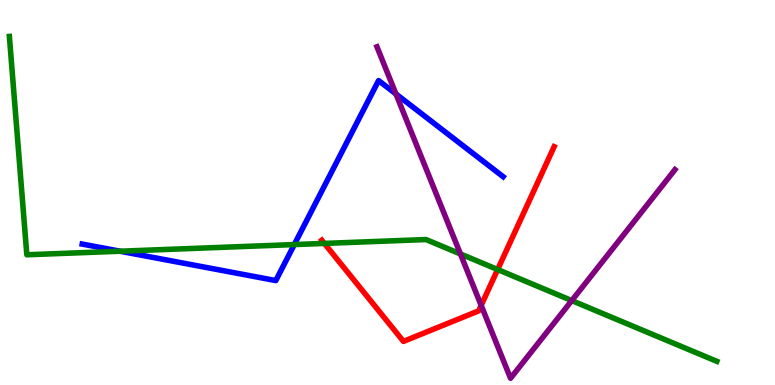[{'lines': ['blue', 'red'], 'intersections': []}, {'lines': ['green', 'red'], 'intersections': [{'x': 4.19, 'y': 3.68}, {'x': 6.42, 'y': 3.0}]}, {'lines': ['purple', 'red'], 'intersections': [{'x': 6.21, 'y': 2.07}]}, {'lines': ['blue', 'green'], 'intersections': [{'x': 1.55, 'y': 3.47}, {'x': 3.8, 'y': 3.65}]}, {'lines': ['blue', 'purple'], 'intersections': [{'x': 5.11, 'y': 7.56}]}, {'lines': ['green', 'purple'], 'intersections': [{'x': 5.94, 'y': 3.4}, {'x': 7.38, 'y': 2.19}]}]